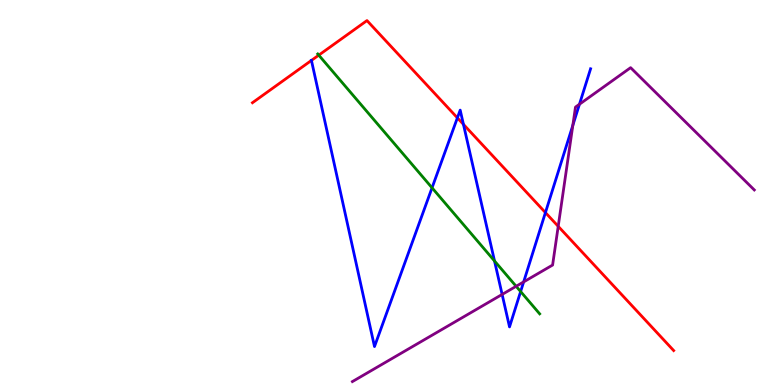[{'lines': ['blue', 'red'], 'intersections': [{'x': 4.02, 'y': 8.43}, {'x': 5.9, 'y': 6.94}, {'x': 5.98, 'y': 6.77}, {'x': 7.04, 'y': 4.48}]}, {'lines': ['green', 'red'], 'intersections': [{'x': 4.11, 'y': 8.57}]}, {'lines': ['purple', 'red'], 'intersections': [{'x': 7.2, 'y': 4.12}]}, {'lines': ['blue', 'green'], 'intersections': [{'x': 5.57, 'y': 5.12}, {'x': 6.38, 'y': 3.22}, {'x': 6.72, 'y': 2.43}]}, {'lines': ['blue', 'purple'], 'intersections': [{'x': 6.48, 'y': 2.35}, {'x': 6.76, 'y': 2.68}, {'x': 7.39, 'y': 6.75}, {'x': 7.48, 'y': 7.29}]}, {'lines': ['green', 'purple'], 'intersections': [{'x': 6.66, 'y': 2.56}]}]